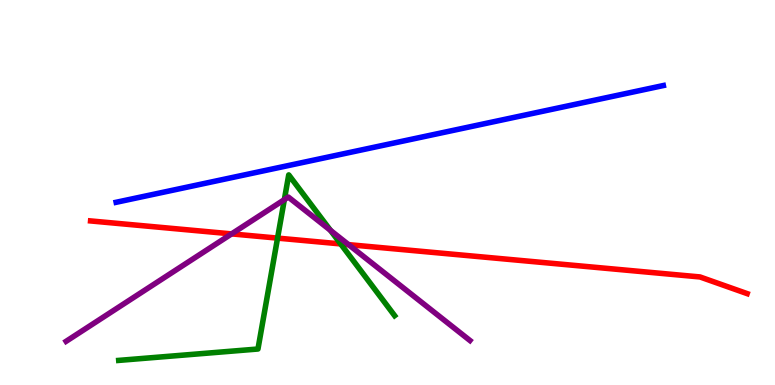[{'lines': ['blue', 'red'], 'intersections': []}, {'lines': ['green', 'red'], 'intersections': [{'x': 3.58, 'y': 3.82}, {'x': 4.4, 'y': 3.66}]}, {'lines': ['purple', 'red'], 'intersections': [{'x': 2.99, 'y': 3.92}, {'x': 4.5, 'y': 3.65}]}, {'lines': ['blue', 'green'], 'intersections': []}, {'lines': ['blue', 'purple'], 'intersections': []}, {'lines': ['green', 'purple'], 'intersections': [{'x': 3.67, 'y': 4.81}, {'x': 4.26, 'y': 4.02}]}]